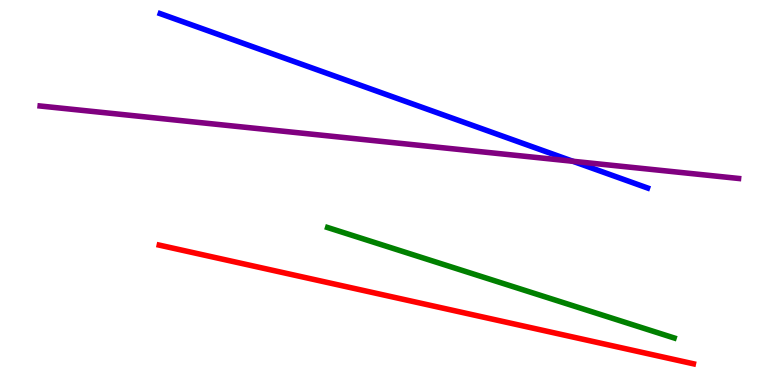[{'lines': ['blue', 'red'], 'intersections': []}, {'lines': ['green', 'red'], 'intersections': []}, {'lines': ['purple', 'red'], 'intersections': []}, {'lines': ['blue', 'green'], 'intersections': []}, {'lines': ['blue', 'purple'], 'intersections': [{'x': 7.39, 'y': 5.81}]}, {'lines': ['green', 'purple'], 'intersections': []}]